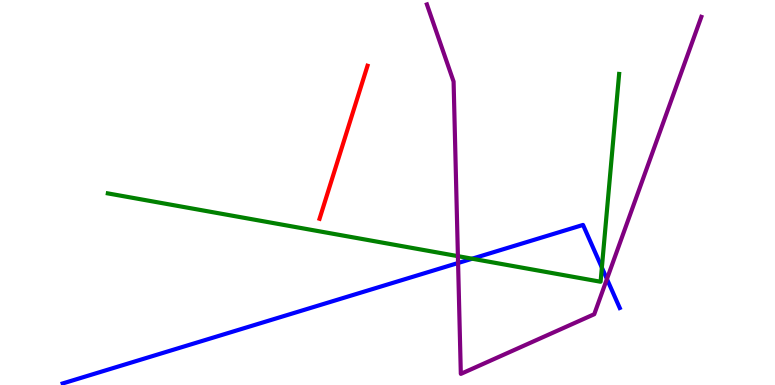[{'lines': ['blue', 'red'], 'intersections': []}, {'lines': ['green', 'red'], 'intersections': []}, {'lines': ['purple', 'red'], 'intersections': []}, {'lines': ['blue', 'green'], 'intersections': [{'x': 6.09, 'y': 3.28}, {'x': 7.77, 'y': 3.05}]}, {'lines': ['blue', 'purple'], 'intersections': [{'x': 5.91, 'y': 3.17}, {'x': 7.83, 'y': 2.75}]}, {'lines': ['green', 'purple'], 'intersections': [{'x': 5.91, 'y': 3.35}]}]